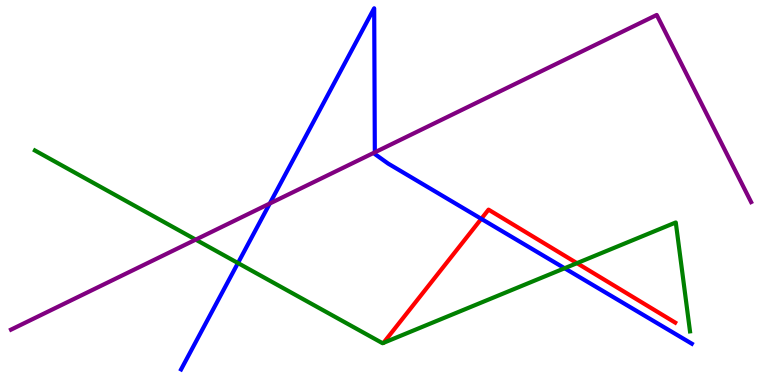[{'lines': ['blue', 'red'], 'intersections': [{'x': 6.21, 'y': 4.32}]}, {'lines': ['green', 'red'], 'intersections': [{'x': 7.44, 'y': 3.16}]}, {'lines': ['purple', 'red'], 'intersections': []}, {'lines': ['blue', 'green'], 'intersections': [{'x': 3.07, 'y': 3.17}, {'x': 7.29, 'y': 3.03}]}, {'lines': ['blue', 'purple'], 'intersections': [{'x': 3.48, 'y': 4.71}, {'x': 4.84, 'y': 6.04}]}, {'lines': ['green', 'purple'], 'intersections': [{'x': 2.53, 'y': 3.78}]}]